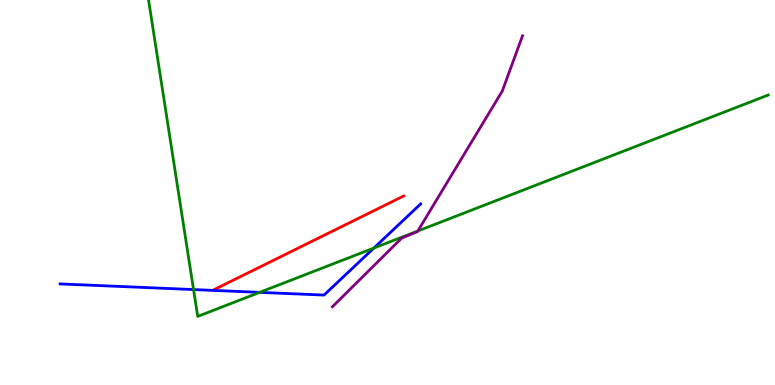[{'lines': ['blue', 'red'], 'intersections': []}, {'lines': ['green', 'red'], 'intersections': []}, {'lines': ['purple', 'red'], 'intersections': []}, {'lines': ['blue', 'green'], 'intersections': [{'x': 2.5, 'y': 2.48}, {'x': 3.35, 'y': 2.41}, {'x': 4.82, 'y': 3.56}]}, {'lines': ['blue', 'purple'], 'intersections': []}, {'lines': ['green', 'purple'], 'intersections': [{'x': 5.39, 'y': 4.0}]}]